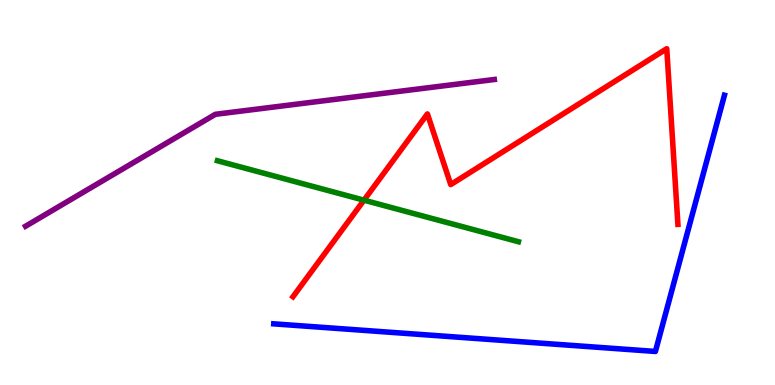[{'lines': ['blue', 'red'], 'intersections': []}, {'lines': ['green', 'red'], 'intersections': [{'x': 4.7, 'y': 4.8}]}, {'lines': ['purple', 'red'], 'intersections': []}, {'lines': ['blue', 'green'], 'intersections': []}, {'lines': ['blue', 'purple'], 'intersections': []}, {'lines': ['green', 'purple'], 'intersections': []}]